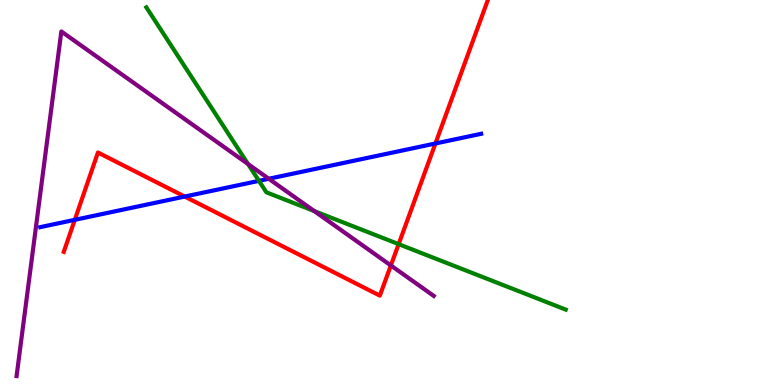[{'lines': ['blue', 'red'], 'intersections': [{'x': 0.965, 'y': 4.29}, {'x': 2.38, 'y': 4.89}, {'x': 5.62, 'y': 6.27}]}, {'lines': ['green', 'red'], 'intersections': [{'x': 5.14, 'y': 3.66}]}, {'lines': ['purple', 'red'], 'intersections': [{'x': 5.04, 'y': 3.11}]}, {'lines': ['blue', 'green'], 'intersections': [{'x': 3.34, 'y': 5.3}]}, {'lines': ['blue', 'purple'], 'intersections': [{'x': 3.47, 'y': 5.36}]}, {'lines': ['green', 'purple'], 'intersections': [{'x': 3.2, 'y': 5.74}, {'x': 4.06, 'y': 4.52}]}]